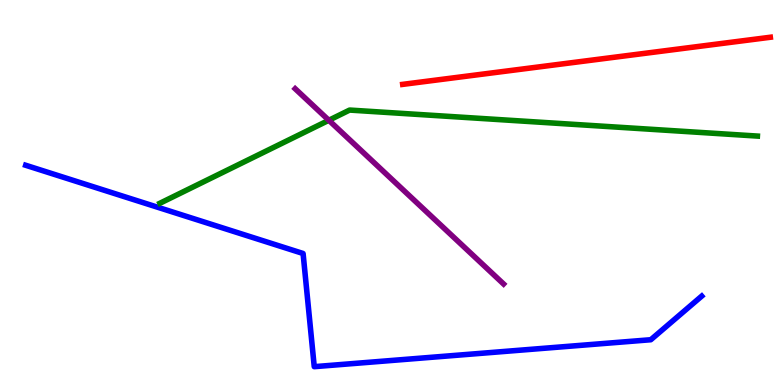[{'lines': ['blue', 'red'], 'intersections': []}, {'lines': ['green', 'red'], 'intersections': []}, {'lines': ['purple', 'red'], 'intersections': []}, {'lines': ['blue', 'green'], 'intersections': []}, {'lines': ['blue', 'purple'], 'intersections': []}, {'lines': ['green', 'purple'], 'intersections': [{'x': 4.24, 'y': 6.88}]}]